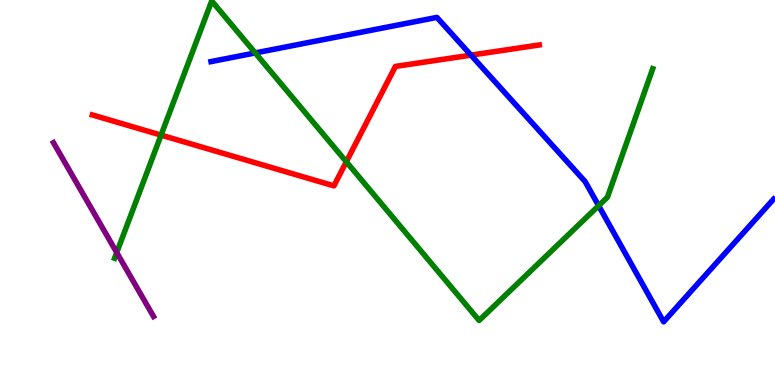[{'lines': ['blue', 'red'], 'intersections': [{'x': 6.08, 'y': 8.57}]}, {'lines': ['green', 'red'], 'intersections': [{'x': 2.08, 'y': 6.49}, {'x': 4.47, 'y': 5.8}]}, {'lines': ['purple', 'red'], 'intersections': []}, {'lines': ['blue', 'green'], 'intersections': [{'x': 3.29, 'y': 8.62}, {'x': 7.72, 'y': 4.66}]}, {'lines': ['blue', 'purple'], 'intersections': []}, {'lines': ['green', 'purple'], 'intersections': [{'x': 1.51, 'y': 3.44}]}]